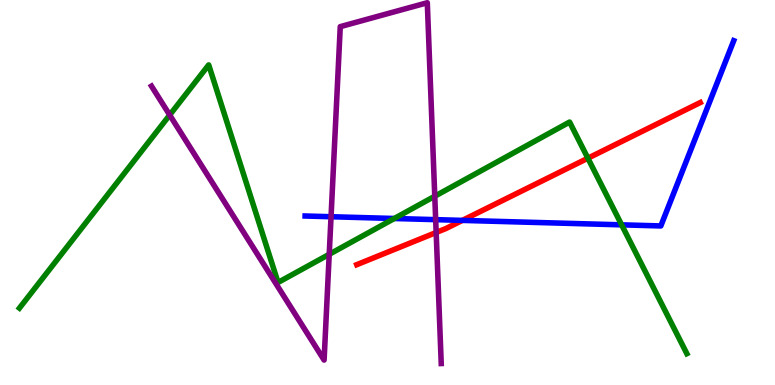[{'lines': ['blue', 'red'], 'intersections': [{'x': 5.97, 'y': 4.28}]}, {'lines': ['green', 'red'], 'intersections': [{'x': 7.59, 'y': 5.89}]}, {'lines': ['purple', 'red'], 'intersections': [{'x': 5.63, 'y': 3.96}]}, {'lines': ['blue', 'green'], 'intersections': [{'x': 5.09, 'y': 4.32}, {'x': 8.02, 'y': 4.16}]}, {'lines': ['blue', 'purple'], 'intersections': [{'x': 4.27, 'y': 4.37}, {'x': 5.62, 'y': 4.29}]}, {'lines': ['green', 'purple'], 'intersections': [{'x': 2.19, 'y': 7.01}, {'x': 4.25, 'y': 3.39}, {'x': 5.61, 'y': 4.9}]}]